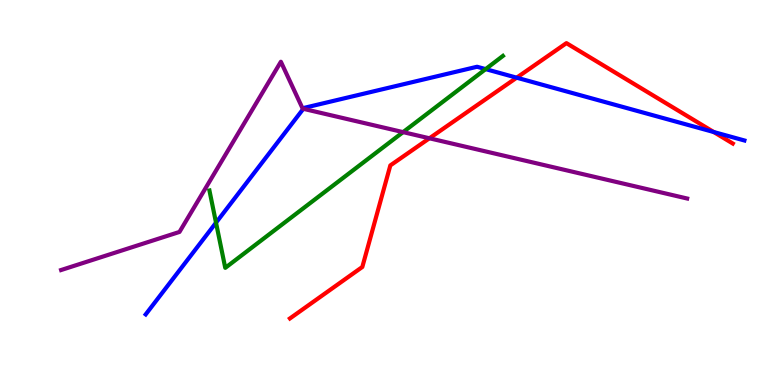[{'lines': ['blue', 'red'], 'intersections': [{'x': 6.67, 'y': 7.98}, {'x': 9.21, 'y': 6.57}]}, {'lines': ['green', 'red'], 'intersections': []}, {'lines': ['purple', 'red'], 'intersections': [{'x': 5.54, 'y': 6.41}]}, {'lines': ['blue', 'green'], 'intersections': [{'x': 2.79, 'y': 4.22}, {'x': 6.27, 'y': 8.2}]}, {'lines': ['blue', 'purple'], 'intersections': [{'x': 3.91, 'y': 7.17}]}, {'lines': ['green', 'purple'], 'intersections': [{'x': 5.2, 'y': 6.57}]}]